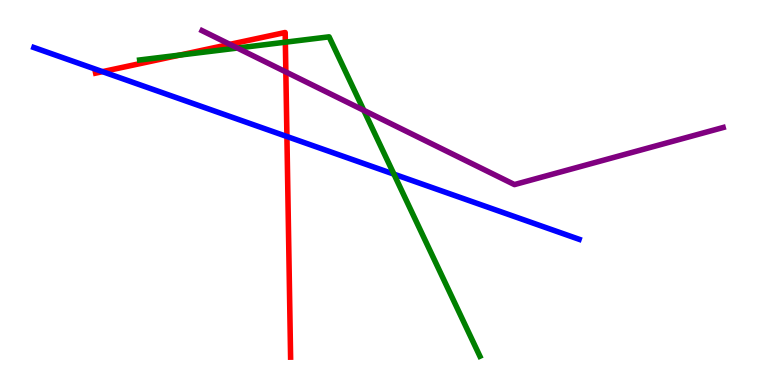[{'lines': ['blue', 'red'], 'intersections': [{'x': 1.32, 'y': 8.14}, {'x': 3.7, 'y': 6.45}]}, {'lines': ['green', 'red'], 'intersections': [{'x': 2.32, 'y': 8.57}, {'x': 3.68, 'y': 8.9}]}, {'lines': ['purple', 'red'], 'intersections': [{'x': 2.97, 'y': 8.85}, {'x': 3.69, 'y': 8.13}]}, {'lines': ['blue', 'green'], 'intersections': [{'x': 5.08, 'y': 5.48}]}, {'lines': ['blue', 'purple'], 'intersections': []}, {'lines': ['green', 'purple'], 'intersections': [{'x': 3.06, 'y': 8.75}, {'x': 4.69, 'y': 7.13}]}]